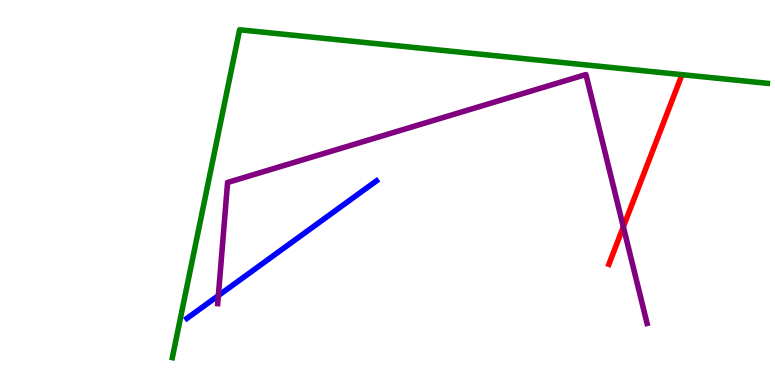[{'lines': ['blue', 'red'], 'intersections': []}, {'lines': ['green', 'red'], 'intersections': []}, {'lines': ['purple', 'red'], 'intersections': [{'x': 8.04, 'y': 4.11}]}, {'lines': ['blue', 'green'], 'intersections': []}, {'lines': ['blue', 'purple'], 'intersections': [{'x': 2.82, 'y': 2.32}]}, {'lines': ['green', 'purple'], 'intersections': []}]